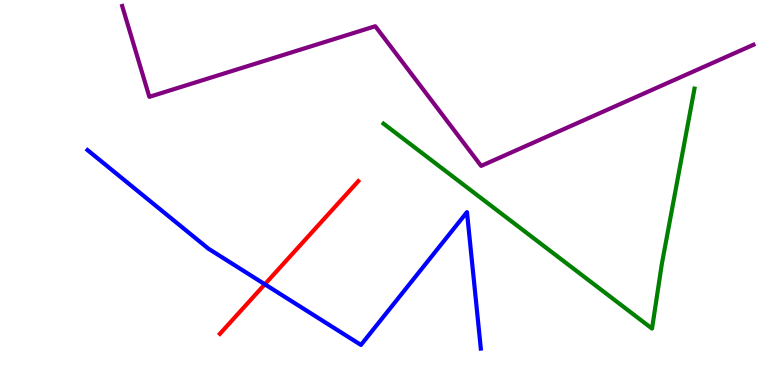[{'lines': ['blue', 'red'], 'intersections': [{'x': 3.42, 'y': 2.62}]}, {'lines': ['green', 'red'], 'intersections': []}, {'lines': ['purple', 'red'], 'intersections': []}, {'lines': ['blue', 'green'], 'intersections': []}, {'lines': ['blue', 'purple'], 'intersections': []}, {'lines': ['green', 'purple'], 'intersections': []}]